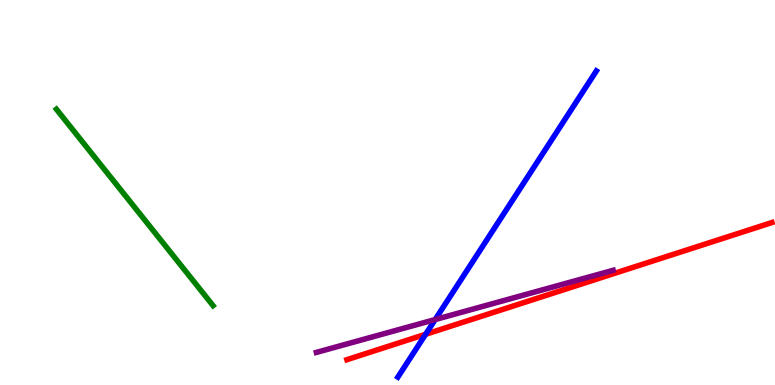[{'lines': ['blue', 'red'], 'intersections': [{'x': 5.49, 'y': 1.32}]}, {'lines': ['green', 'red'], 'intersections': []}, {'lines': ['purple', 'red'], 'intersections': []}, {'lines': ['blue', 'green'], 'intersections': []}, {'lines': ['blue', 'purple'], 'intersections': [{'x': 5.62, 'y': 1.7}]}, {'lines': ['green', 'purple'], 'intersections': []}]